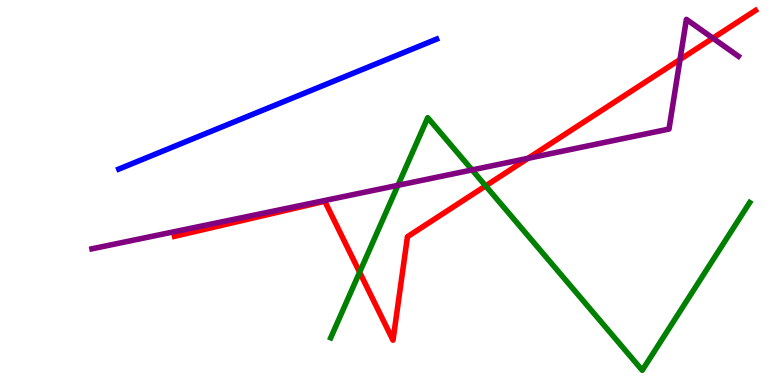[{'lines': ['blue', 'red'], 'intersections': []}, {'lines': ['green', 'red'], 'intersections': [{'x': 4.64, 'y': 2.93}, {'x': 6.27, 'y': 5.17}]}, {'lines': ['purple', 'red'], 'intersections': [{'x': 6.81, 'y': 5.89}, {'x': 8.77, 'y': 8.45}, {'x': 9.2, 'y': 9.01}]}, {'lines': ['blue', 'green'], 'intersections': []}, {'lines': ['blue', 'purple'], 'intersections': []}, {'lines': ['green', 'purple'], 'intersections': [{'x': 5.13, 'y': 5.19}, {'x': 6.09, 'y': 5.59}]}]